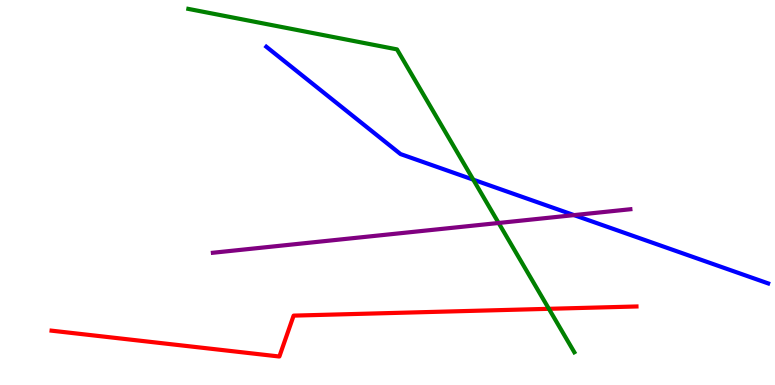[{'lines': ['blue', 'red'], 'intersections': []}, {'lines': ['green', 'red'], 'intersections': [{'x': 7.08, 'y': 1.98}]}, {'lines': ['purple', 'red'], 'intersections': []}, {'lines': ['blue', 'green'], 'intersections': [{'x': 6.11, 'y': 5.33}]}, {'lines': ['blue', 'purple'], 'intersections': [{'x': 7.41, 'y': 4.41}]}, {'lines': ['green', 'purple'], 'intersections': [{'x': 6.43, 'y': 4.21}]}]